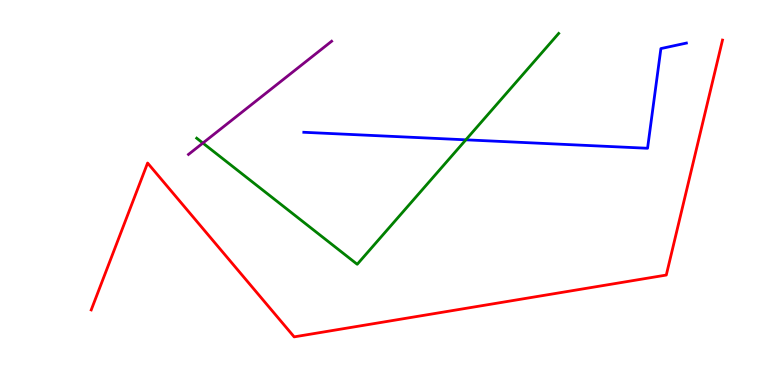[{'lines': ['blue', 'red'], 'intersections': []}, {'lines': ['green', 'red'], 'intersections': []}, {'lines': ['purple', 'red'], 'intersections': []}, {'lines': ['blue', 'green'], 'intersections': [{'x': 6.01, 'y': 6.37}]}, {'lines': ['blue', 'purple'], 'intersections': []}, {'lines': ['green', 'purple'], 'intersections': [{'x': 2.62, 'y': 6.28}]}]